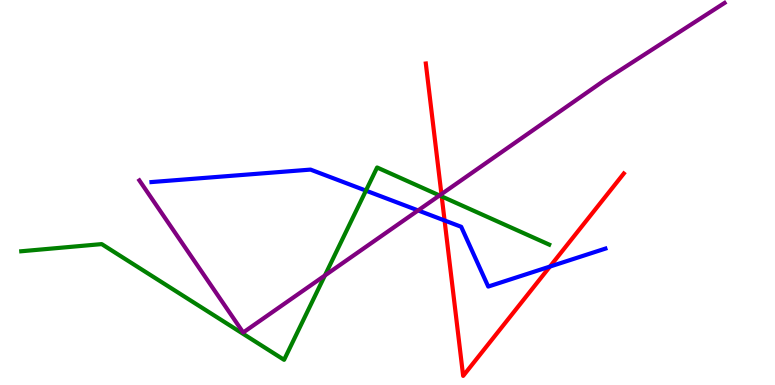[{'lines': ['blue', 'red'], 'intersections': [{'x': 5.74, 'y': 4.27}, {'x': 7.1, 'y': 3.08}]}, {'lines': ['green', 'red'], 'intersections': [{'x': 5.7, 'y': 4.9}]}, {'lines': ['purple', 'red'], 'intersections': [{'x': 5.7, 'y': 4.96}]}, {'lines': ['blue', 'green'], 'intersections': [{'x': 4.72, 'y': 5.05}]}, {'lines': ['blue', 'purple'], 'intersections': [{'x': 5.39, 'y': 4.53}]}, {'lines': ['green', 'purple'], 'intersections': [{'x': 4.19, 'y': 2.84}, {'x': 5.67, 'y': 4.92}]}]